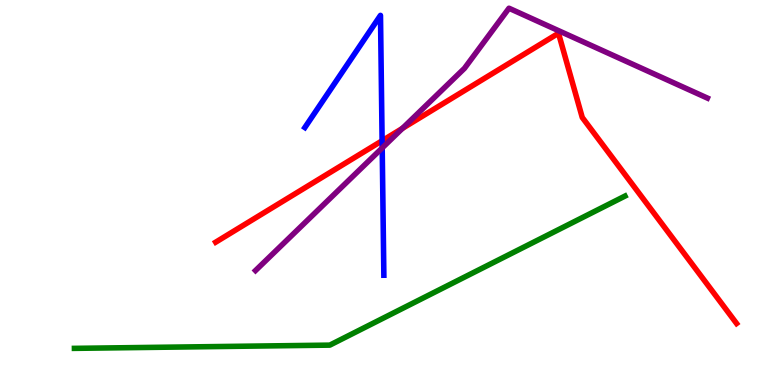[{'lines': ['blue', 'red'], 'intersections': [{'x': 4.93, 'y': 6.34}]}, {'lines': ['green', 'red'], 'intersections': []}, {'lines': ['purple', 'red'], 'intersections': [{'x': 5.19, 'y': 6.67}]}, {'lines': ['blue', 'green'], 'intersections': []}, {'lines': ['blue', 'purple'], 'intersections': [{'x': 4.93, 'y': 6.16}]}, {'lines': ['green', 'purple'], 'intersections': []}]